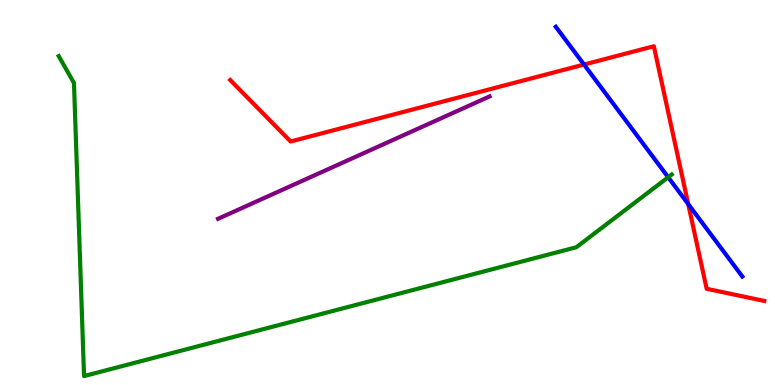[{'lines': ['blue', 'red'], 'intersections': [{'x': 7.54, 'y': 8.32}, {'x': 8.88, 'y': 4.7}]}, {'lines': ['green', 'red'], 'intersections': []}, {'lines': ['purple', 'red'], 'intersections': []}, {'lines': ['blue', 'green'], 'intersections': [{'x': 8.62, 'y': 5.4}]}, {'lines': ['blue', 'purple'], 'intersections': []}, {'lines': ['green', 'purple'], 'intersections': []}]